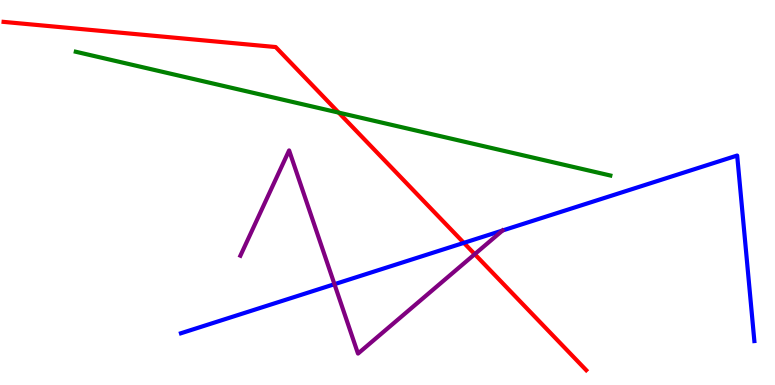[{'lines': ['blue', 'red'], 'intersections': [{'x': 5.99, 'y': 3.69}]}, {'lines': ['green', 'red'], 'intersections': [{'x': 4.37, 'y': 7.07}]}, {'lines': ['purple', 'red'], 'intersections': [{'x': 6.13, 'y': 3.4}]}, {'lines': ['blue', 'green'], 'intersections': []}, {'lines': ['blue', 'purple'], 'intersections': [{'x': 4.32, 'y': 2.62}]}, {'lines': ['green', 'purple'], 'intersections': []}]